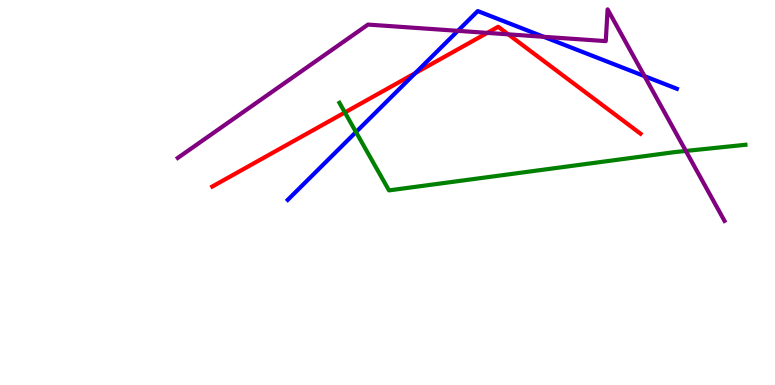[{'lines': ['blue', 'red'], 'intersections': [{'x': 5.36, 'y': 8.1}]}, {'lines': ['green', 'red'], 'intersections': [{'x': 4.45, 'y': 7.08}]}, {'lines': ['purple', 'red'], 'intersections': [{'x': 6.29, 'y': 9.15}, {'x': 6.56, 'y': 9.11}]}, {'lines': ['blue', 'green'], 'intersections': [{'x': 4.59, 'y': 6.57}]}, {'lines': ['blue', 'purple'], 'intersections': [{'x': 5.91, 'y': 9.2}, {'x': 7.02, 'y': 9.04}, {'x': 8.32, 'y': 8.02}]}, {'lines': ['green', 'purple'], 'intersections': [{'x': 8.85, 'y': 6.08}]}]